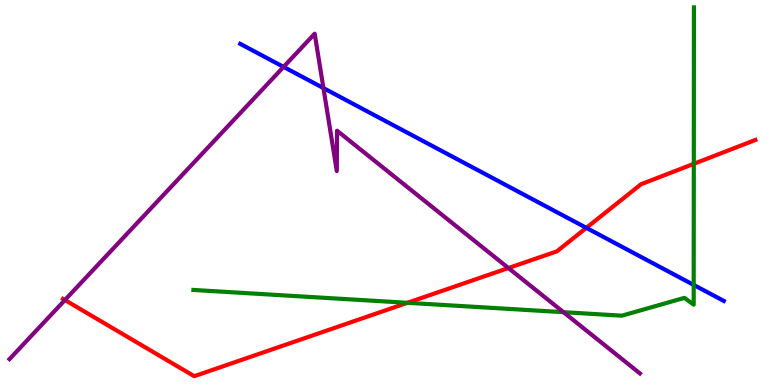[{'lines': ['blue', 'red'], 'intersections': [{'x': 7.57, 'y': 4.08}]}, {'lines': ['green', 'red'], 'intersections': [{'x': 5.26, 'y': 2.13}, {'x': 8.95, 'y': 5.75}]}, {'lines': ['purple', 'red'], 'intersections': [{'x': 0.838, 'y': 2.21}, {'x': 6.56, 'y': 3.04}]}, {'lines': ['blue', 'green'], 'intersections': [{'x': 8.95, 'y': 2.6}]}, {'lines': ['blue', 'purple'], 'intersections': [{'x': 3.66, 'y': 8.26}, {'x': 4.17, 'y': 7.71}]}, {'lines': ['green', 'purple'], 'intersections': [{'x': 7.27, 'y': 1.89}]}]